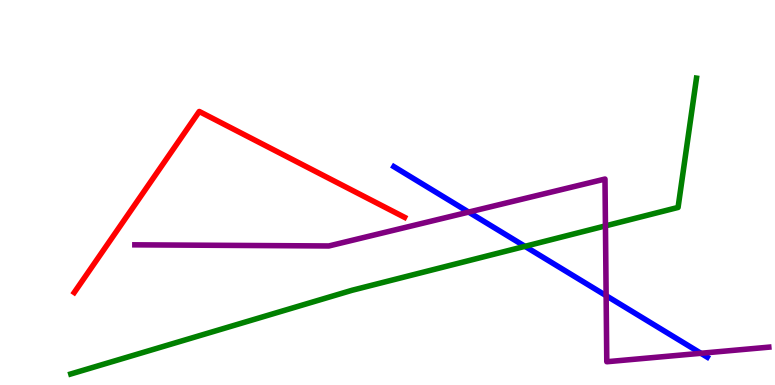[{'lines': ['blue', 'red'], 'intersections': []}, {'lines': ['green', 'red'], 'intersections': []}, {'lines': ['purple', 'red'], 'intersections': []}, {'lines': ['blue', 'green'], 'intersections': [{'x': 6.77, 'y': 3.6}]}, {'lines': ['blue', 'purple'], 'intersections': [{'x': 6.05, 'y': 4.49}, {'x': 7.82, 'y': 2.32}, {'x': 9.04, 'y': 0.824}]}, {'lines': ['green', 'purple'], 'intersections': [{'x': 7.81, 'y': 4.13}]}]